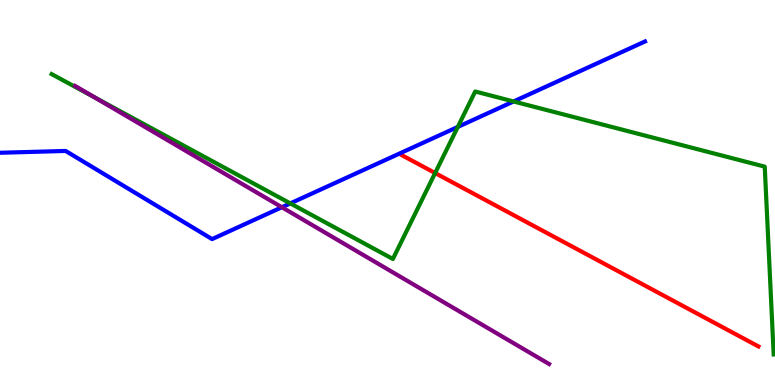[{'lines': ['blue', 'red'], 'intersections': []}, {'lines': ['green', 'red'], 'intersections': [{'x': 5.61, 'y': 5.51}]}, {'lines': ['purple', 'red'], 'intersections': []}, {'lines': ['blue', 'green'], 'intersections': [{'x': 3.75, 'y': 4.72}, {'x': 5.91, 'y': 6.7}, {'x': 6.63, 'y': 7.36}]}, {'lines': ['blue', 'purple'], 'intersections': [{'x': 3.64, 'y': 4.62}]}, {'lines': ['green', 'purple'], 'intersections': [{'x': 1.22, 'y': 7.47}]}]